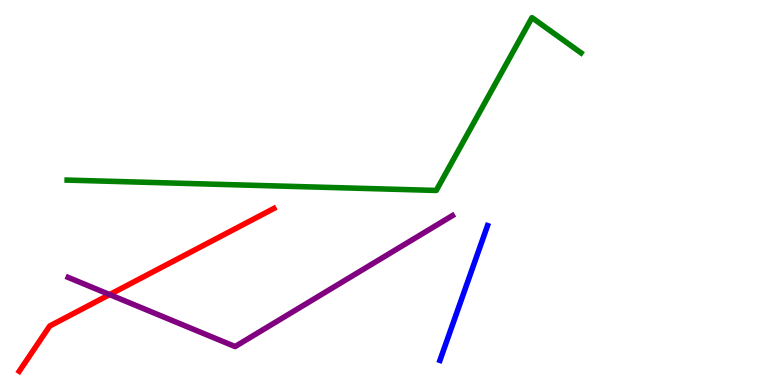[{'lines': ['blue', 'red'], 'intersections': []}, {'lines': ['green', 'red'], 'intersections': []}, {'lines': ['purple', 'red'], 'intersections': [{'x': 1.41, 'y': 2.35}]}, {'lines': ['blue', 'green'], 'intersections': []}, {'lines': ['blue', 'purple'], 'intersections': []}, {'lines': ['green', 'purple'], 'intersections': []}]